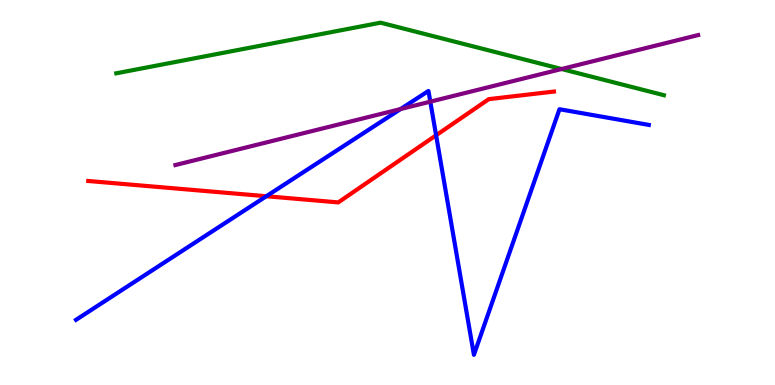[{'lines': ['blue', 'red'], 'intersections': [{'x': 3.44, 'y': 4.9}, {'x': 5.63, 'y': 6.49}]}, {'lines': ['green', 'red'], 'intersections': []}, {'lines': ['purple', 'red'], 'intersections': []}, {'lines': ['blue', 'green'], 'intersections': []}, {'lines': ['blue', 'purple'], 'intersections': [{'x': 5.17, 'y': 7.17}, {'x': 5.55, 'y': 7.36}]}, {'lines': ['green', 'purple'], 'intersections': [{'x': 7.25, 'y': 8.21}]}]